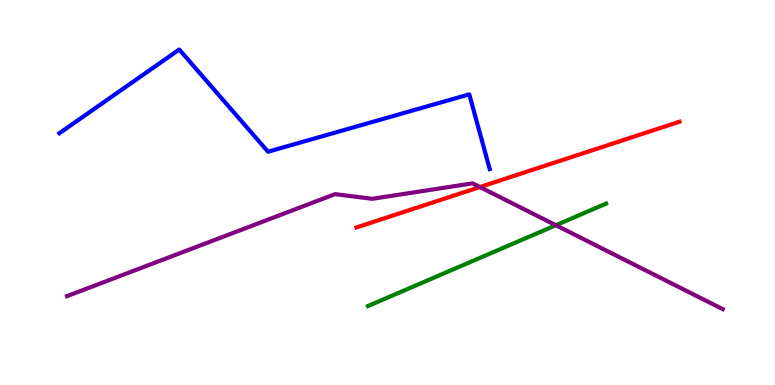[{'lines': ['blue', 'red'], 'intersections': []}, {'lines': ['green', 'red'], 'intersections': []}, {'lines': ['purple', 'red'], 'intersections': [{'x': 6.19, 'y': 5.14}]}, {'lines': ['blue', 'green'], 'intersections': []}, {'lines': ['blue', 'purple'], 'intersections': []}, {'lines': ['green', 'purple'], 'intersections': [{'x': 7.17, 'y': 4.15}]}]